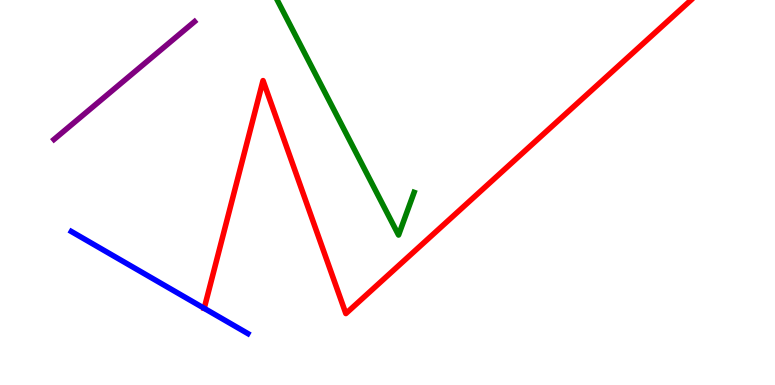[{'lines': ['blue', 'red'], 'intersections': [{'x': 2.63, 'y': 1.99}]}, {'lines': ['green', 'red'], 'intersections': []}, {'lines': ['purple', 'red'], 'intersections': []}, {'lines': ['blue', 'green'], 'intersections': []}, {'lines': ['blue', 'purple'], 'intersections': []}, {'lines': ['green', 'purple'], 'intersections': []}]